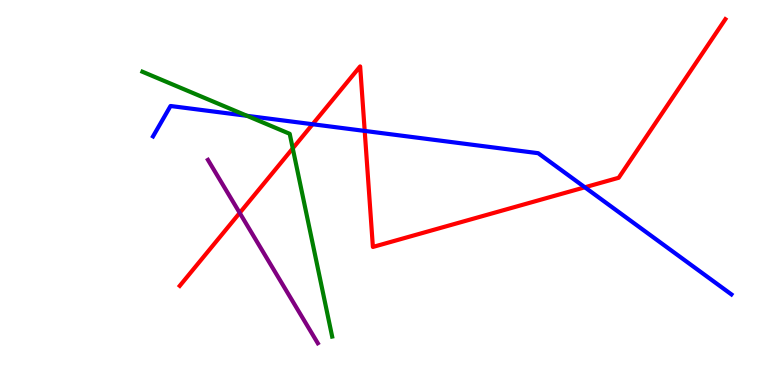[{'lines': ['blue', 'red'], 'intersections': [{'x': 4.03, 'y': 6.77}, {'x': 4.71, 'y': 6.6}, {'x': 7.55, 'y': 5.14}]}, {'lines': ['green', 'red'], 'intersections': [{'x': 3.78, 'y': 6.15}]}, {'lines': ['purple', 'red'], 'intersections': [{'x': 3.09, 'y': 4.47}]}, {'lines': ['blue', 'green'], 'intersections': [{'x': 3.19, 'y': 6.99}]}, {'lines': ['blue', 'purple'], 'intersections': []}, {'lines': ['green', 'purple'], 'intersections': []}]